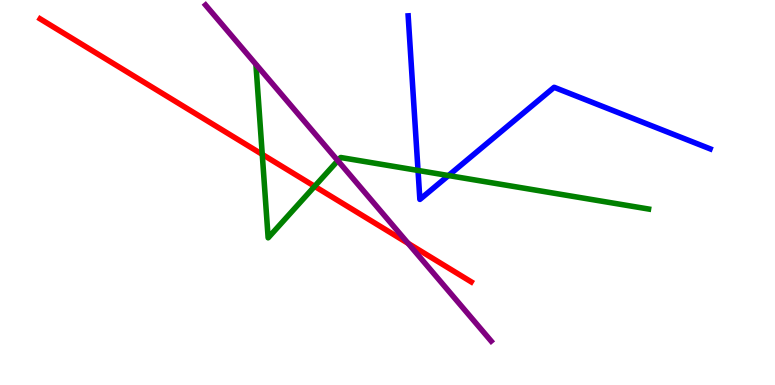[{'lines': ['blue', 'red'], 'intersections': []}, {'lines': ['green', 'red'], 'intersections': [{'x': 3.38, 'y': 5.99}, {'x': 4.06, 'y': 5.16}]}, {'lines': ['purple', 'red'], 'intersections': [{'x': 5.27, 'y': 3.68}]}, {'lines': ['blue', 'green'], 'intersections': [{'x': 5.39, 'y': 5.57}, {'x': 5.79, 'y': 5.44}]}, {'lines': ['blue', 'purple'], 'intersections': []}, {'lines': ['green', 'purple'], 'intersections': [{'x': 4.36, 'y': 5.83}]}]